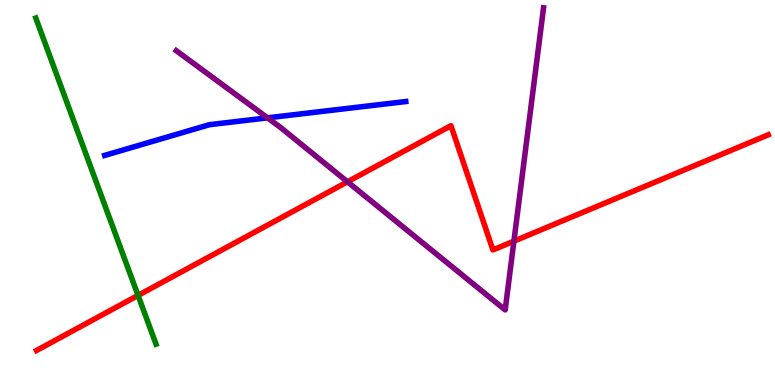[{'lines': ['blue', 'red'], 'intersections': []}, {'lines': ['green', 'red'], 'intersections': [{'x': 1.78, 'y': 2.33}]}, {'lines': ['purple', 'red'], 'intersections': [{'x': 4.48, 'y': 5.28}, {'x': 6.63, 'y': 3.74}]}, {'lines': ['blue', 'green'], 'intersections': []}, {'lines': ['blue', 'purple'], 'intersections': [{'x': 3.45, 'y': 6.94}]}, {'lines': ['green', 'purple'], 'intersections': []}]